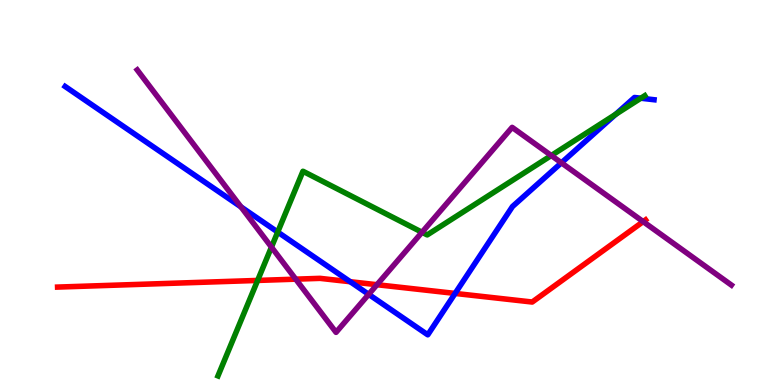[{'lines': ['blue', 'red'], 'intersections': [{'x': 4.52, 'y': 2.68}, {'x': 5.87, 'y': 2.38}]}, {'lines': ['green', 'red'], 'intersections': [{'x': 3.32, 'y': 2.72}]}, {'lines': ['purple', 'red'], 'intersections': [{'x': 3.82, 'y': 2.75}, {'x': 4.86, 'y': 2.61}, {'x': 8.3, 'y': 4.24}]}, {'lines': ['blue', 'green'], 'intersections': [{'x': 3.58, 'y': 3.97}, {'x': 7.94, 'y': 7.03}, {'x': 8.27, 'y': 7.45}]}, {'lines': ['blue', 'purple'], 'intersections': [{'x': 3.11, 'y': 4.63}, {'x': 4.76, 'y': 2.35}, {'x': 7.24, 'y': 5.77}]}, {'lines': ['green', 'purple'], 'intersections': [{'x': 3.5, 'y': 3.58}, {'x': 5.45, 'y': 3.97}, {'x': 7.11, 'y': 5.96}]}]